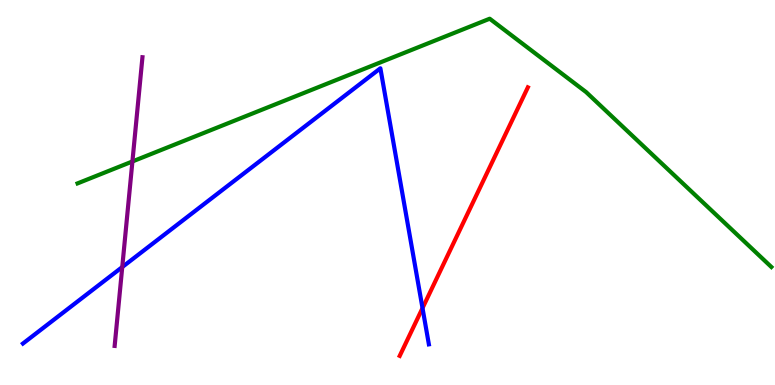[{'lines': ['blue', 'red'], 'intersections': [{'x': 5.45, 'y': 2.0}]}, {'lines': ['green', 'red'], 'intersections': []}, {'lines': ['purple', 'red'], 'intersections': []}, {'lines': ['blue', 'green'], 'intersections': []}, {'lines': ['blue', 'purple'], 'intersections': [{'x': 1.58, 'y': 3.06}]}, {'lines': ['green', 'purple'], 'intersections': [{'x': 1.71, 'y': 5.81}]}]